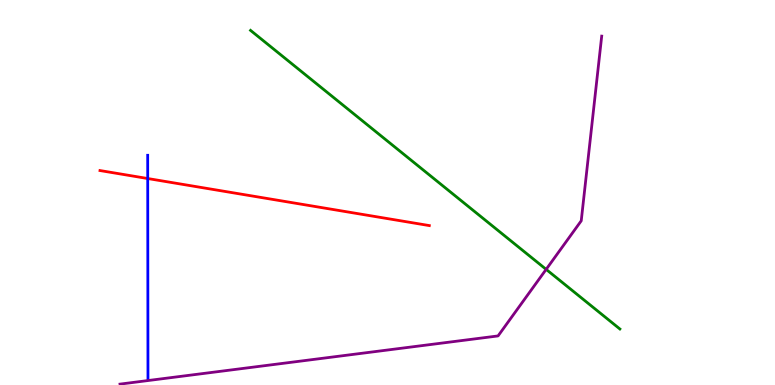[{'lines': ['blue', 'red'], 'intersections': [{'x': 1.91, 'y': 5.36}]}, {'lines': ['green', 'red'], 'intersections': []}, {'lines': ['purple', 'red'], 'intersections': []}, {'lines': ['blue', 'green'], 'intersections': []}, {'lines': ['blue', 'purple'], 'intersections': []}, {'lines': ['green', 'purple'], 'intersections': [{'x': 7.05, 'y': 3.0}]}]